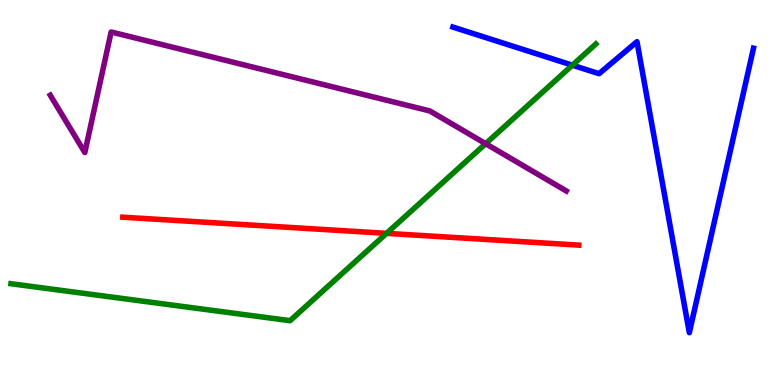[{'lines': ['blue', 'red'], 'intersections': []}, {'lines': ['green', 'red'], 'intersections': [{'x': 4.99, 'y': 3.94}]}, {'lines': ['purple', 'red'], 'intersections': []}, {'lines': ['blue', 'green'], 'intersections': [{'x': 7.39, 'y': 8.31}]}, {'lines': ['blue', 'purple'], 'intersections': []}, {'lines': ['green', 'purple'], 'intersections': [{'x': 6.27, 'y': 6.27}]}]